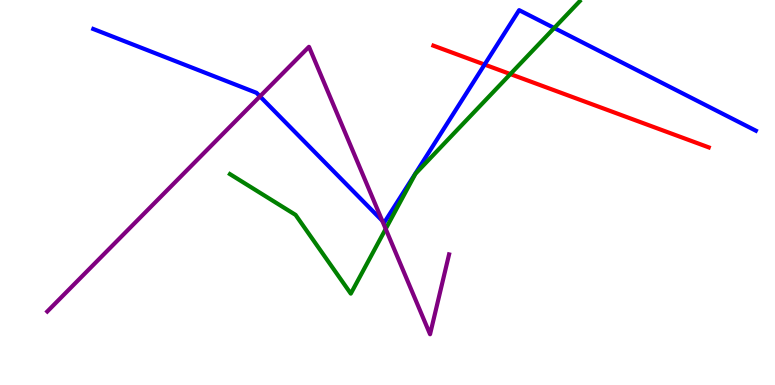[{'lines': ['blue', 'red'], 'intersections': [{'x': 6.25, 'y': 8.32}]}, {'lines': ['green', 'red'], 'intersections': [{'x': 6.59, 'y': 8.08}]}, {'lines': ['purple', 'red'], 'intersections': []}, {'lines': ['blue', 'green'], 'intersections': [{'x': 7.15, 'y': 9.27}]}, {'lines': ['blue', 'purple'], 'intersections': [{'x': 3.35, 'y': 7.5}, {'x': 4.93, 'y': 4.27}]}, {'lines': ['green', 'purple'], 'intersections': [{'x': 4.98, 'y': 4.05}]}]